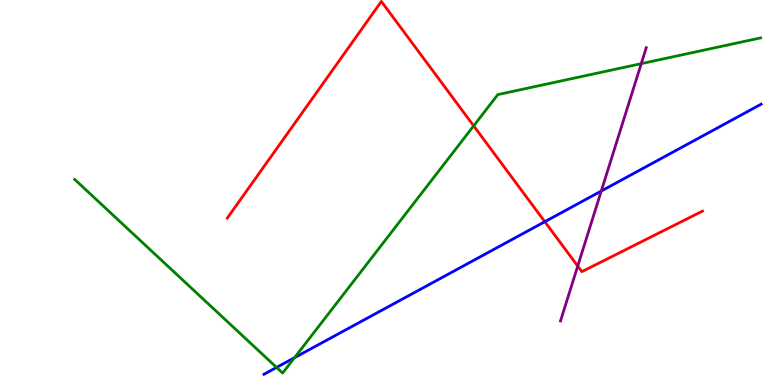[{'lines': ['blue', 'red'], 'intersections': [{'x': 7.03, 'y': 4.24}]}, {'lines': ['green', 'red'], 'intersections': [{'x': 6.11, 'y': 6.73}]}, {'lines': ['purple', 'red'], 'intersections': [{'x': 7.45, 'y': 3.09}]}, {'lines': ['blue', 'green'], 'intersections': [{'x': 3.57, 'y': 0.456}, {'x': 3.8, 'y': 0.709}]}, {'lines': ['blue', 'purple'], 'intersections': [{'x': 7.76, 'y': 5.04}]}, {'lines': ['green', 'purple'], 'intersections': [{'x': 8.27, 'y': 8.35}]}]